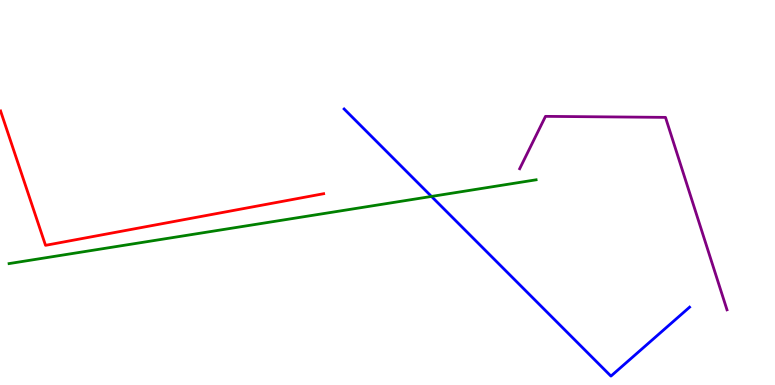[{'lines': ['blue', 'red'], 'intersections': []}, {'lines': ['green', 'red'], 'intersections': []}, {'lines': ['purple', 'red'], 'intersections': []}, {'lines': ['blue', 'green'], 'intersections': [{'x': 5.57, 'y': 4.9}]}, {'lines': ['blue', 'purple'], 'intersections': []}, {'lines': ['green', 'purple'], 'intersections': []}]